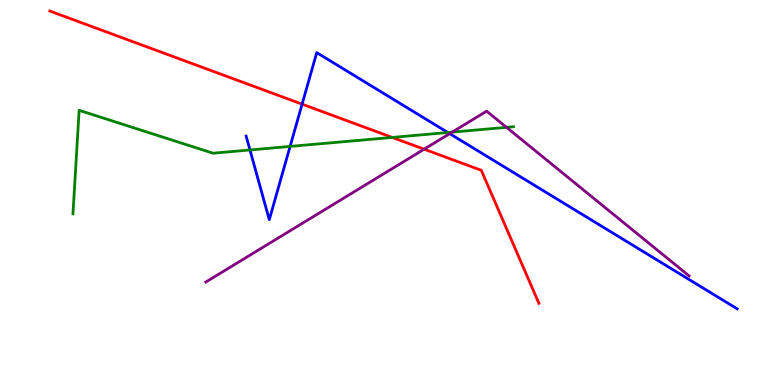[{'lines': ['blue', 'red'], 'intersections': [{'x': 3.9, 'y': 7.29}]}, {'lines': ['green', 'red'], 'intersections': [{'x': 5.06, 'y': 6.43}]}, {'lines': ['purple', 'red'], 'intersections': [{'x': 5.47, 'y': 6.12}]}, {'lines': ['blue', 'green'], 'intersections': [{'x': 3.23, 'y': 6.11}, {'x': 3.74, 'y': 6.2}, {'x': 5.78, 'y': 6.56}]}, {'lines': ['blue', 'purple'], 'intersections': [{'x': 5.8, 'y': 6.53}]}, {'lines': ['green', 'purple'], 'intersections': [{'x': 5.83, 'y': 6.57}, {'x': 6.54, 'y': 6.69}]}]